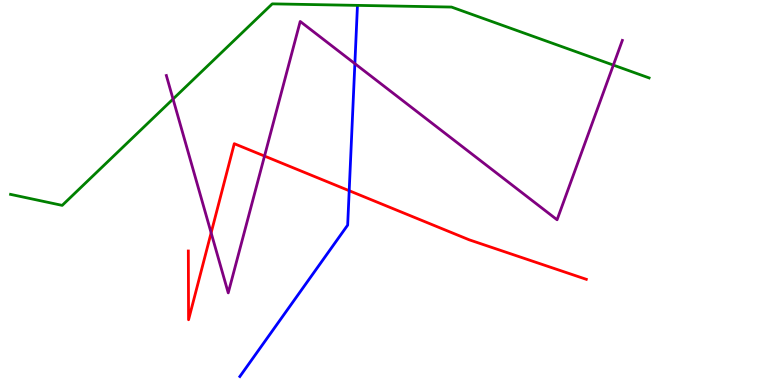[{'lines': ['blue', 'red'], 'intersections': [{'x': 4.51, 'y': 5.05}]}, {'lines': ['green', 'red'], 'intersections': []}, {'lines': ['purple', 'red'], 'intersections': [{'x': 2.72, 'y': 3.95}, {'x': 3.41, 'y': 5.95}]}, {'lines': ['blue', 'green'], 'intersections': []}, {'lines': ['blue', 'purple'], 'intersections': [{'x': 4.58, 'y': 8.35}]}, {'lines': ['green', 'purple'], 'intersections': [{'x': 2.23, 'y': 7.43}, {'x': 7.91, 'y': 8.31}]}]